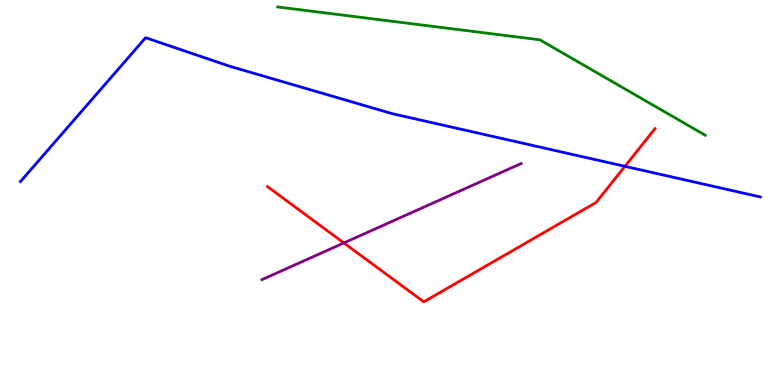[{'lines': ['blue', 'red'], 'intersections': [{'x': 8.06, 'y': 5.68}]}, {'lines': ['green', 'red'], 'intersections': []}, {'lines': ['purple', 'red'], 'intersections': [{'x': 4.44, 'y': 3.69}]}, {'lines': ['blue', 'green'], 'intersections': []}, {'lines': ['blue', 'purple'], 'intersections': []}, {'lines': ['green', 'purple'], 'intersections': []}]